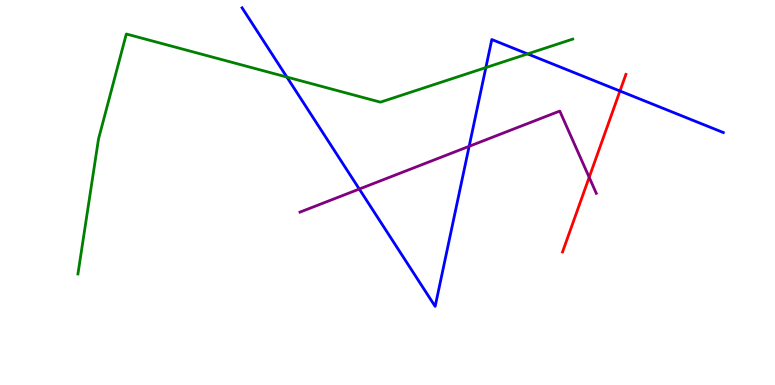[{'lines': ['blue', 'red'], 'intersections': [{'x': 8.0, 'y': 7.64}]}, {'lines': ['green', 'red'], 'intersections': []}, {'lines': ['purple', 'red'], 'intersections': [{'x': 7.6, 'y': 5.39}]}, {'lines': ['blue', 'green'], 'intersections': [{'x': 3.7, 'y': 8.0}, {'x': 6.27, 'y': 8.24}, {'x': 6.81, 'y': 8.6}]}, {'lines': ['blue', 'purple'], 'intersections': [{'x': 4.64, 'y': 5.09}, {'x': 6.05, 'y': 6.2}]}, {'lines': ['green', 'purple'], 'intersections': []}]